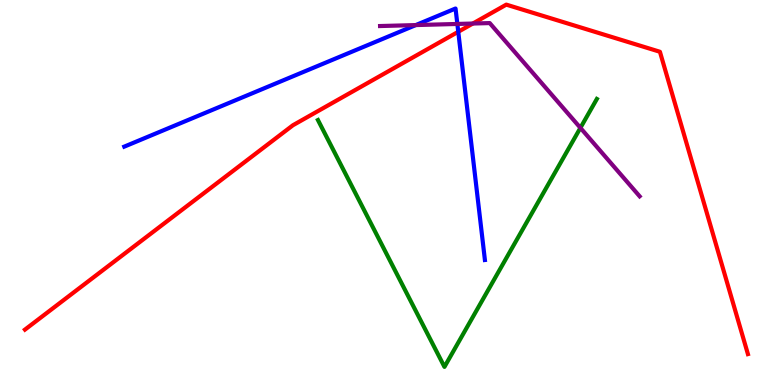[{'lines': ['blue', 'red'], 'intersections': [{'x': 5.91, 'y': 9.17}]}, {'lines': ['green', 'red'], 'intersections': []}, {'lines': ['purple', 'red'], 'intersections': [{'x': 6.1, 'y': 9.39}]}, {'lines': ['blue', 'green'], 'intersections': []}, {'lines': ['blue', 'purple'], 'intersections': [{'x': 5.37, 'y': 9.35}, {'x': 5.9, 'y': 9.38}]}, {'lines': ['green', 'purple'], 'intersections': [{'x': 7.49, 'y': 6.68}]}]